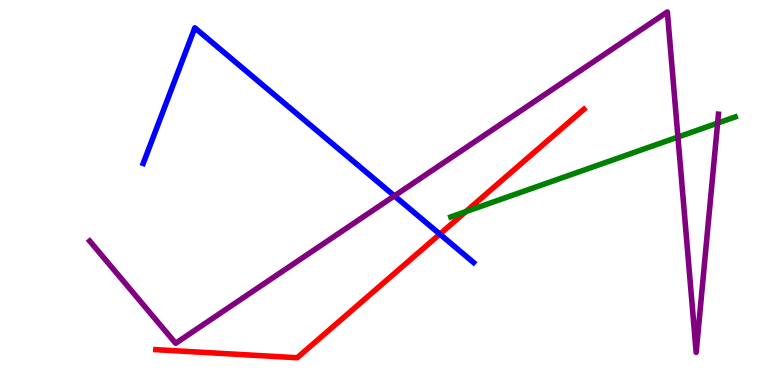[{'lines': ['blue', 'red'], 'intersections': [{'x': 5.68, 'y': 3.92}]}, {'lines': ['green', 'red'], 'intersections': [{'x': 6.01, 'y': 4.5}]}, {'lines': ['purple', 'red'], 'intersections': []}, {'lines': ['blue', 'green'], 'intersections': []}, {'lines': ['blue', 'purple'], 'intersections': [{'x': 5.09, 'y': 4.91}]}, {'lines': ['green', 'purple'], 'intersections': [{'x': 8.75, 'y': 6.44}, {'x': 9.26, 'y': 6.8}]}]